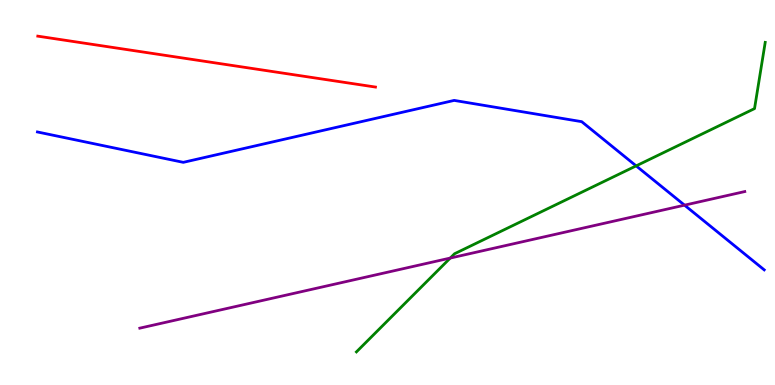[{'lines': ['blue', 'red'], 'intersections': []}, {'lines': ['green', 'red'], 'intersections': []}, {'lines': ['purple', 'red'], 'intersections': []}, {'lines': ['blue', 'green'], 'intersections': [{'x': 8.21, 'y': 5.69}]}, {'lines': ['blue', 'purple'], 'intersections': [{'x': 8.83, 'y': 4.67}]}, {'lines': ['green', 'purple'], 'intersections': [{'x': 5.81, 'y': 3.3}]}]